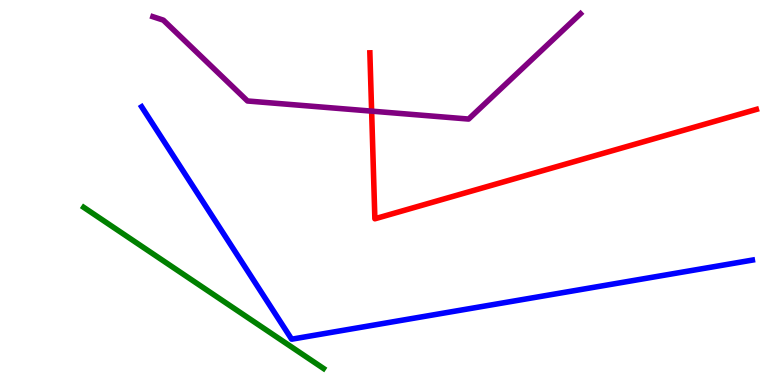[{'lines': ['blue', 'red'], 'intersections': []}, {'lines': ['green', 'red'], 'intersections': []}, {'lines': ['purple', 'red'], 'intersections': [{'x': 4.8, 'y': 7.11}]}, {'lines': ['blue', 'green'], 'intersections': []}, {'lines': ['blue', 'purple'], 'intersections': []}, {'lines': ['green', 'purple'], 'intersections': []}]